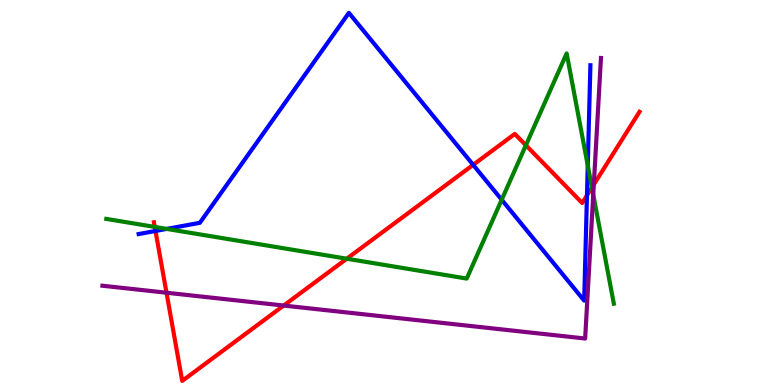[{'lines': ['blue', 'red'], 'intersections': [{'x': 2.01, 'y': 4.0}, {'x': 6.11, 'y': 5.72}, {'x': 7.57, 'y': 4.92}]}, {'lines': ['green', 'red'], 'intersections': [{'x': 2.0, 'y': 4.11}, {'x': 4.47, 'y': 3.28}, {'x': 6.79, 'y': 6.23}, {'x': 7.64, 'y': 5.13}]}, {'lines': ['purple', 'red'], 'intersections': [{'x': 2.15, 'y': 2.4}, {'x': 3.66, 'y': 2.06}, {'x': 7.66, 'y': 5.21}]}, {'lines': ['blue', 'green'], 'intersections': [{'x': 2.15, 'y': 4.05}, {'x': 6.47, 'y': 4.81}, {'x': 7.58, 'y': 5.7}]}, {'lines': ['blue', 'purple'], 'intersections': []}, {'lines': ['green', 'purple'], 'intersections': [{'x': 7.65, 'y': 4.95}]}]